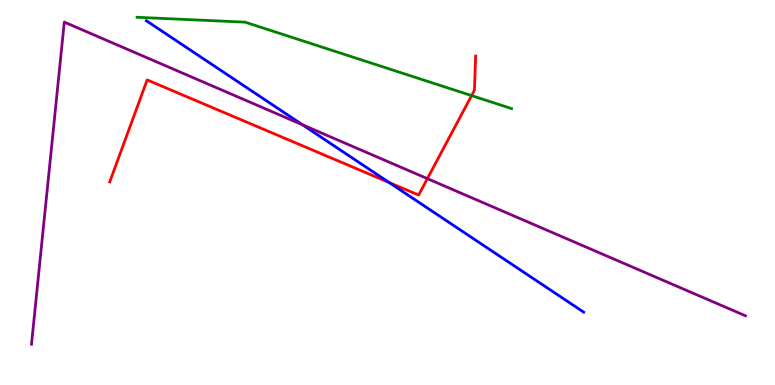[{'lines': ['blue', 'red'], 'intersections': [{'x': 5.02, 'y': 5.26}]}, {'lines': ['green', 'red'], 'intersections': [{'x': 6.08, 'y': 7.52}]}, {'lines': ['purple', 'red'], 'intersections': [{'x': 5.51, 'y': 5.36}]}, {'lines': ['blue', 'green'], 'intersections': []}, {'lines': ['blue', 'purple'], 'intersections': [{'x': 3.9, 'y': 6.76}]}, {'lines': ['green', 'purple'], 'intersections': []}]